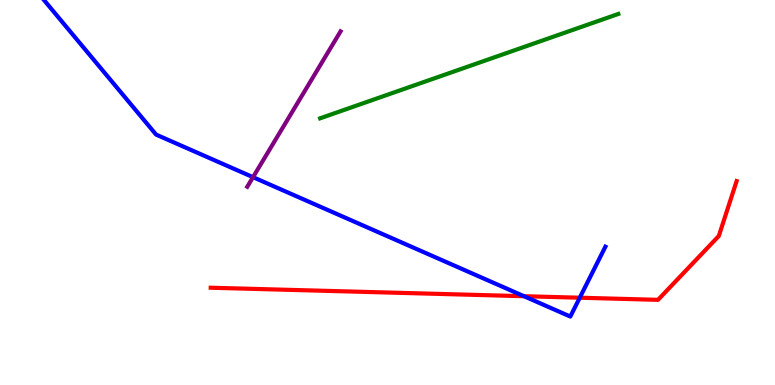[{'lines': ['blue', 'red'], 'intersections': [{'x': 6.76, 'y': 2.31}, {'x': 7.48, 'y': 2.27}]}, {'lines': ['green', 'red'], 'intersections': []}, {'lines': ['purple', 'red'], 'intersections': []}, {'lines': ['blue', 'green'], 'intersections': []}, {'lines': ['blue', 'purple'], 'intersections': [{'x': 3.26, 'y': 5.4}]}, {'lines': ['green', 'purple'], 'intersections': []}]